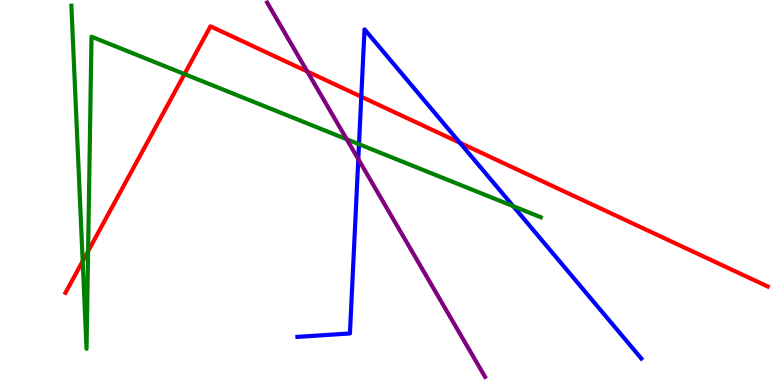[{'lines': ['blue', 'red'], 'intersections': [{'x': 4.66, 'y': 7.49}, {'x': 5.93, 'y': 6.29}]}, {'lines': ['green', 'red'], 'intersections': [{'x': 1.07, 'y': 3.22}, {'x': 1.14, 'y': 3.47}, {'x': 2.38, 'y': 8.08}]}, {'lines': ['purple', 'red'], 'intersections': [{'x': 3.96, 'y': 8.14}]}, {'lines': ['blue', 'green'], 'intersections': [{'x': 4.63, 'y': 6.25}, {'x': 6.62, 'y': 4.64}]}, {'lines': ['blue', 'purple'], 'intersections': [{'x': 4.62, 'y': 5.87}]}, {'lines': ['green', 'purple'], 'intersections': [{'x': 4.47, 'y': 6.38}]}]